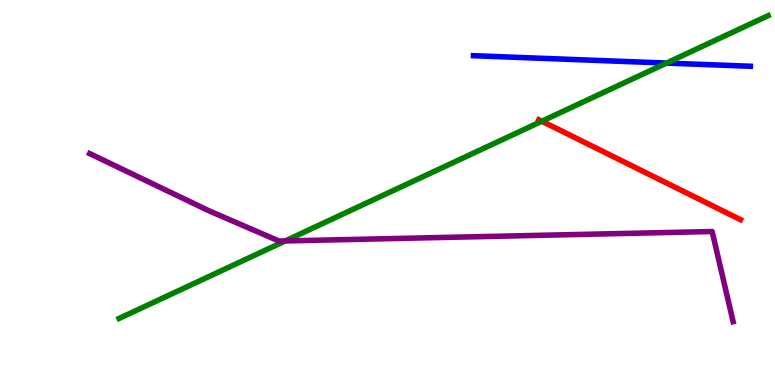[{'lines': ['blue', 'red'], 'intersections': []}, {'lines': ['green', 'red'], 'intersections': [{'x': 6.99, 'y': 6.85}]}, {'lines': ['purple', 'red'], 'intersections': []}, {'lines': ['blue', 'green'], 'intersections': [{'x': 8.6, 'y': 8.36}]}, {'lines': ['blue', 'purple'], 'intersections': []}, {'lines': ['green', 'purple'], 'intersections': [{'x': 3.68, 'y': 3.74}]}]